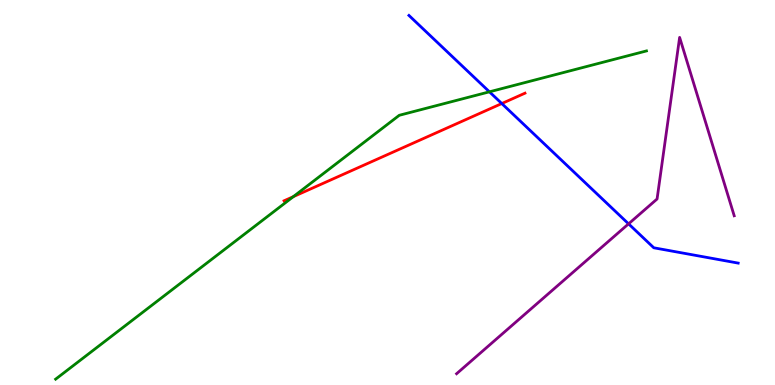[{'lines': ['blue', 'red'], 'intersections': [{'x': 6.47, 'y': 7.31}]}, {'lines': ['green', 'red'], 'intersections': [{'x': 3.78, 'y': 4.89}]}, {'lines': ['purple', 'red'], 'intersections': []}, {'lines': ['blue', 'green'], 'intersections': [{'x': 6.32, 'y': 7.62}]}, {'lines': ['blue', 'purple'], 'intersections': [{'x': 8.11, 'y': 4.19}]}, {'lines': ['green', 'purple'], 'intersections': []}]